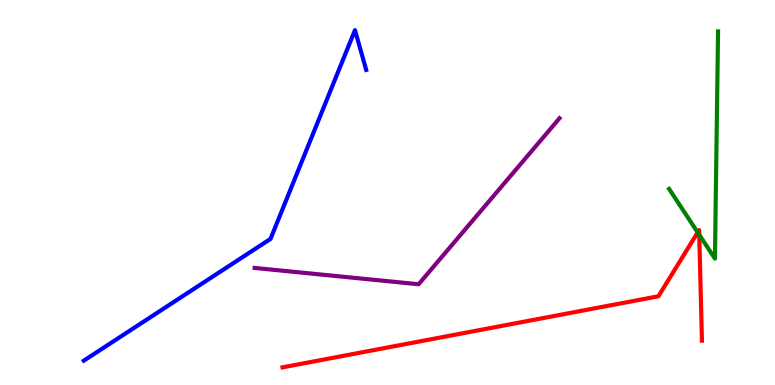[{'lines': ['blue', 'red'], 'intersections': []}, {'lines': ['green', 'red'], 'intersections': [{'x': 9.0, 'y': 3.96}, {'x': 9.02, 'y': 3.9}]}, {'lines': ['purple', 'red'], 'intersections': []}, {'lines': ['blue', 'green'], 'intersections': []}, {'lines': ['blue', 'purple'], 'intersections': []}, {'lines': ['green', 'purple'], 'intersections': []}]